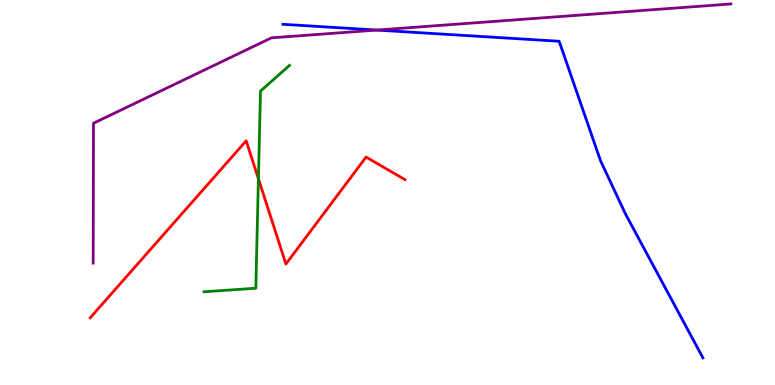[{'lines': ['blue', 'red'], 'intersections': []}, {'lines': ['green', 'red'], 'intersections': [{'x': 3.33, 'y': 5.36}]}, {'lines': ['purple', 'red'], 'intersections': []}, {'lines': ['blue', 'green'], 'intersections': []}, {'lines': ['blue', 'purple'], 'intersections': [{'x': 4.86, 'y': 9.22}]}, {'lines': ['green', 'purple'], 'intersections': []}]